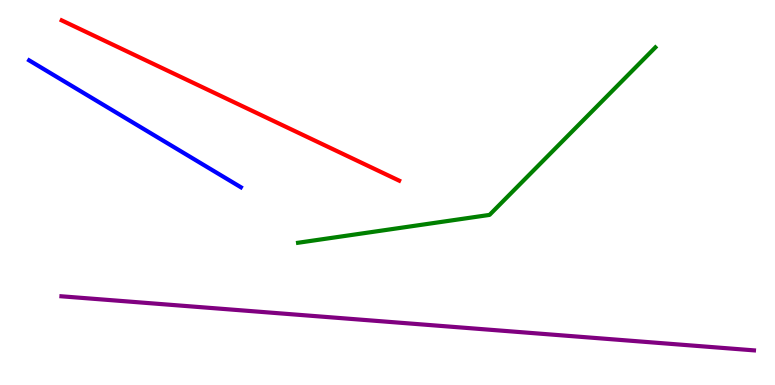[{'lines': ['blue', 'red'], 'intersections': []}, {'lines': ['green', 'red'], 'intersections': []}, {'lines': ['purple', 'red'], 'intersections': []}, {'lines': ['blue', 'green'], 'intersections': []}, {'lines': ['blue', 'purple'], 'intersections': []}, {'lines': ['green', 'purple'], 'intersections': []}]